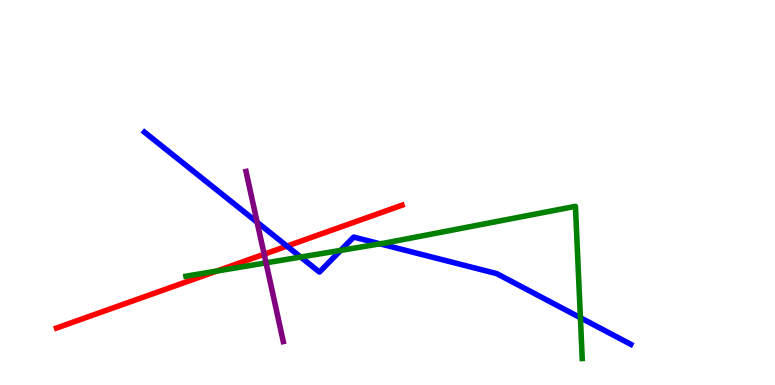[{'lines': ['blue', 'red'], 'intersections': [{'x': 3.7, 'y': 3.61}]}, {'lines': ['green', 'red'], 'intersections': [{'x': 2.8, 'y': 2.96}]}, {'lines': ['purple', 'red'], 'intersections': [{'x': 3.41, 'y': 3.4}]}, {'lines': ['blue', 'green'], 'intersections': [{'x': 3.88, 'y': 3.32}, {'x': 4.4, 'y': 3.5}, {'x': 4.9, 'y': 3.67}, {'x': 7.49, 'y': 1.75}]}, {'lines': ['blue', 'purple'], 'intersections': [{'x': 3.32, 'y': 4.23}]}, {'lines': ['green', 'purple'], 'intersections': [{'x': 3.43, 'y': 3.17}]}]